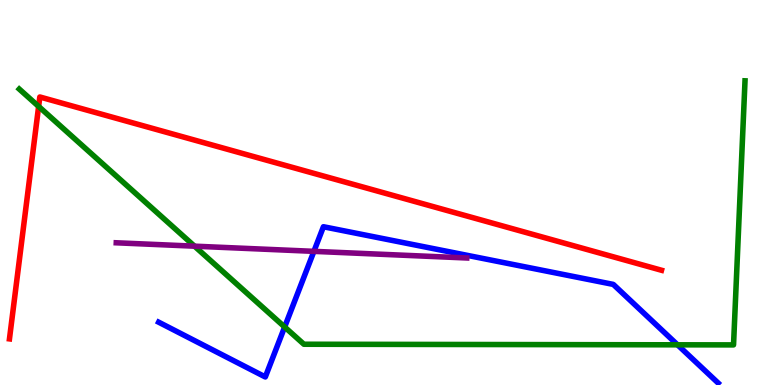[{'lines': ['blue', 'red'], 'intersections': []}, {'lines': ['green', 'red'], 'intersections': [{'x': 0.498, 'y': 7.24}]}, {'lines': ['purple', 'red'], 'intersections': []}, {'lines': ['blue', 'green'], 'intersections': [{'x': 3.67, 'y': 1.51}, {'x': 8.74, 'y': 1.04}]}, {'lines': ['blue', 'purple'], 'intersections': [{'x': 4.05, 'y': 3.47}]}, {'lines': ['green', 'purple'], 'intersections': [{'x': 2.51, 'y': 3.61}]}]